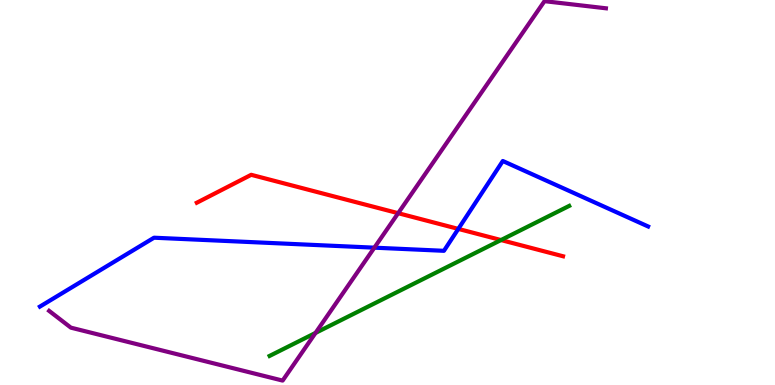[{'lines': ['blue', 'red'], 'intersections': [{'x': 5.91, 'y': 4.05}]}, {'lines': ['green', 'red'], 'intersections': [{'x': 6.46, 'y': 3.76}]}, {'lines': ['purple', 'red'], 'intersections': [{'x': 5.14, 'y': 4.46}]}, {'lines': ['blue', 'green'], 'intersections': []}, {'lines': ['blue', 'purple'], 'intersections': [{'x': 4.83, 'y': 3.57}]}, {'lines': ['green', 'purple'], 'intersections': [{'x': 4.07, 'y': 1.35}]}]